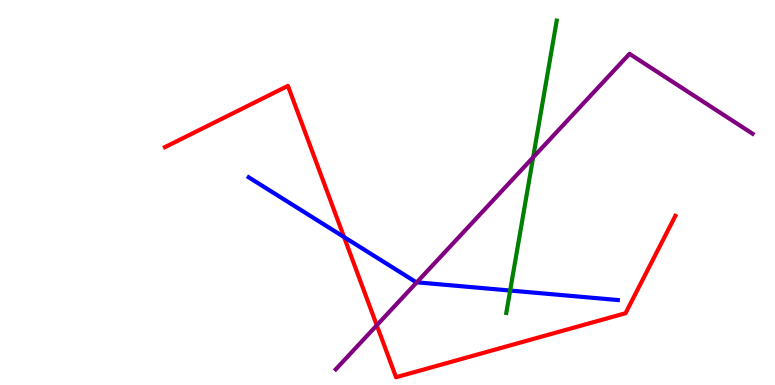[{'lines': ['blue', 'red'], 'intersections': [{'x': 4.44, 'y': 3.84}]}, {'lines': ['green', 'red'], 'intersections': []}, {'lines': ['purple', 'red'], 'intersections': [{'x': 4.86, 'y': 1.55}]}, {'lines': ['blue', 'green'], 'intersections': [{'x': 6.58, 'y': 2.45}]}, {'lines': ['blue', 'purple'], 'intersections': [{'x': 5.38, 'y': 2.67}]}, {'lines': ['green', 'purple'], 'intersections': [{'x': 6.88, 'y': 5.91}]}]